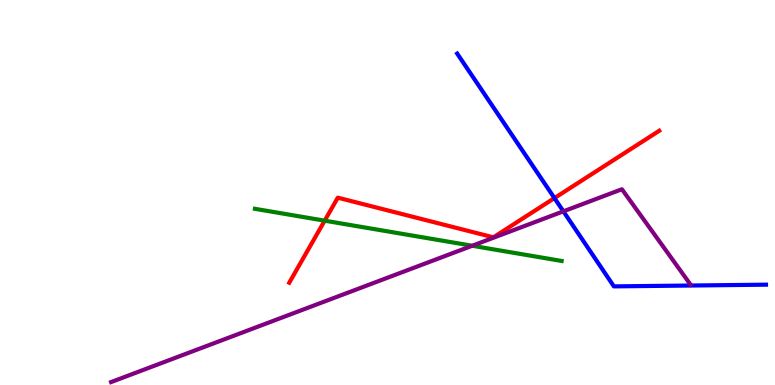[{'lines': ['blue', 'red'], 'intersections': [{'x': 7.15, 'y': 4.85}]}, {'lines': ['green', 'red'], 'intersections': [{'x': 4.19, 'y': 4.27}]}, {'lines': ['purple', 'red'], 'intersections': []}, {'lines': ['blue', 'green'], 'intersections': []}, {'lines': ['blue', 'purple'], 'intersections': [{'x': 7.27, 'y': 4.51}]}, {'lines': ['green', 'purple'], 'intersections': [{'x': 6.09, 'y': 3.62}]}]